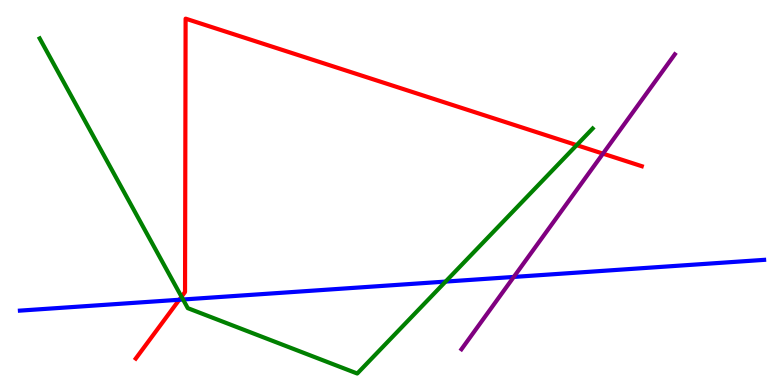[{'lines': ['blue', 'red'], 'intersections': [{'x': 2.31, 'y': 2.21}]}, {'lines': ['green', 'red'], 'intersections': [{'x': 2.34, 'y': 2.29}, {'x': 7.44, 'y': 6.23}]}, {'lines': ['purple', 'red'], 'intersections': [{'x': 7.78, 'y': 6.01}]}, {'lines': ['blue', 'green'], 'intersections': [{'x': 2.36, 'y': 2.22}, {'x': 5.75, 'y': 2.69}]}, {'lines': ['blue', 'purple'], 'intersections': [{'x': 6.63, 'y': 2.81}]}, {'lines': ['green', 'purple'], 'intersections': []}]